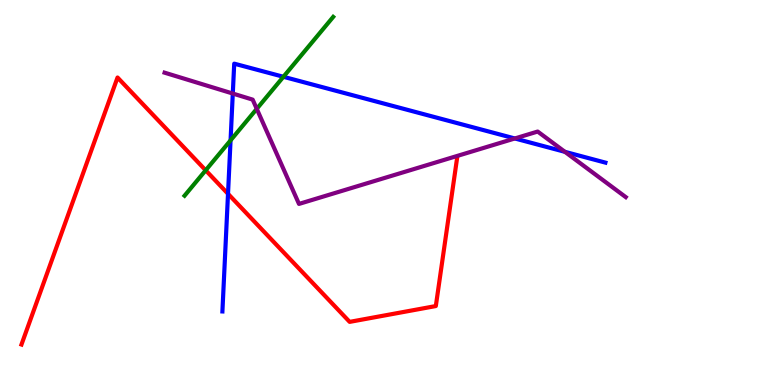[{'lines': ['blue', 'red'], 'intersections': [{'x': 2.94, 'y': 4.97}]}, {'lines': ['green', 'red'], 'intersections': [{'x': 2.65, 'y': 5.58}]}, {'lines': ['purple', 'red'], 'intersections': []}, {'lines': ['blue', 'green'], 'intersections': [{'x': 2.97, 'y': 6.35}, {'x': 3.66, 'y': 8.01}]}, {'lines': ['blue', 'purple'], 'intersections': [{'x': 3.0, 'y': 7.57}, {'x': 6.64, 'y': 6.4}, {'x': 7.29, 'y': 6.06}]}, {'lines': ['green', 'purple'], 'intersections': [{'x': 3.31, 'y': 7.17}]}]